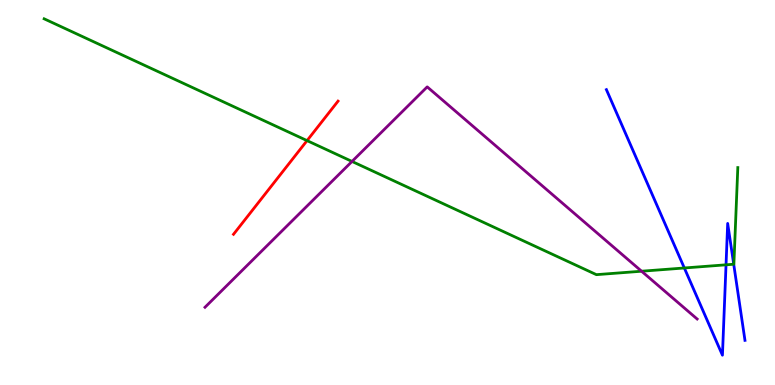[{'lines': ['blue', 'red'], 'intersections': []}, {'lines': ['green', 'red'], 'intersections': [{'x': 3.96, 'y': 6.35}]}, {'lines': ['purple', 'red'], 'intersections': []}, {'lines': ['blue', 'green'], 'intersections': [{'x': 8.83, 'y': 3.04}, {'x': 9.37, 'y': 3.12}, {'x': 9.47, 'y': 3.14}]}, {'lines': ['blue', 'purple'], 'intersections': []}, {'lines': ['green', 'purple'], 'intersections': [{'x': 4.54, 'y': 5.81}, {'x': 8.28, 'y': 2.96}]}]